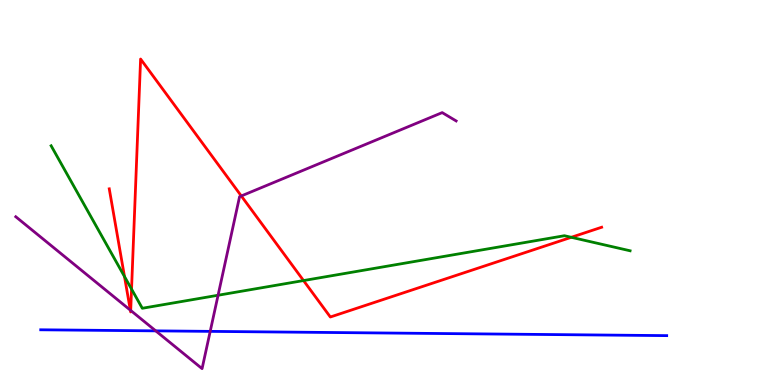[{'lines': ['blue', 'red'], 'intersections': []}, {'lines': ['green', 'red'], 'intersections': [{'x': 1.61, 'y': 2.82}, {'x': 1.7, 'y': 2.49}, {'x': 3.92, 'y': 2.71}, {'x': 7.37, 'y': 3.84}]}, {'lines': ['purple', 'red'], 'intersections': [{'x': 1.68, 'y': 1.94}, {'x': 1.69, 'y': 1.94}, {'x': 3.11, 'y': 4.91}]}, {'lines': ['blue', 'green'], 'intersections': []}, {'lines': ['blue', 'purple'], 'intersections': [{'x': 2.01, 'y': 1.41}, {'x': 2.71, 'y': 1.39}]}, {'lines': ['green', 'purple'], 'intersections': [{'x': 2.81, 'y': 2.33}]}]